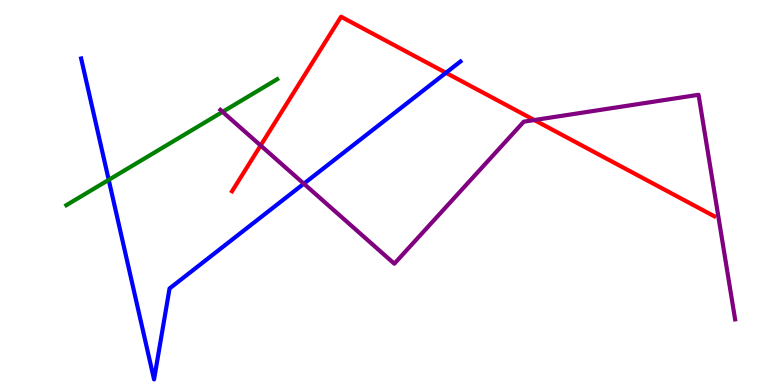[{'lines': ['blue', 'red'], 'intersections': [{'x': 5.75, 'y': 8.11}]}, {'lines': ['green', 'red'], 'intersections': []}, {'lines': ['purple', 'red'], 'intersections': [{'x': 3.36, 'y': 6.22}, {'x': 6.89, 'y': 6.88}]}, {'lines': ['blue', 'green'], 'intersections': [{'x': 1.4, 'y': 5.33}]}, {'lines': ['blue', 'purple'], 'intersections': [{'x': 3.92, 'y': 5.23}]}, {'lines': ['green', 'purple'], 'intersections': [{'x': 2.87, 'y': 7.09}]}]